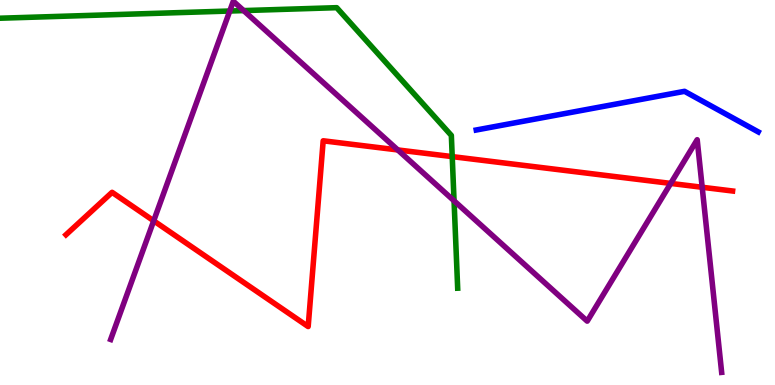[{'lines': ['blue', 'red'], 'intersections': []}, {'lines': ['green', 'red'], 'intersections': [{'x': 5.84, 'y': 5.93}]}, {'lines': ['purple', 'red'], 'intersections': [{'x': 1.98, 'y': 4.26}, {'x': 5.13, 'y': 6.11}, {'x': 8.65, 'y': 5.24}, {'x': 9.06, 'y': 5.14}]}, {'lines': ['blue', 'green'], 'intersections': []}, {'lines': ['blue', 'purple'], 'intersections': []}, {'lines': ['green', 'purple'], 'intersections': [{'x': 2.96, 'y': 9.71}, {'x': 3.14, 'y': 9.72}, {'x': 5.86, 'y': 4.78}]}]